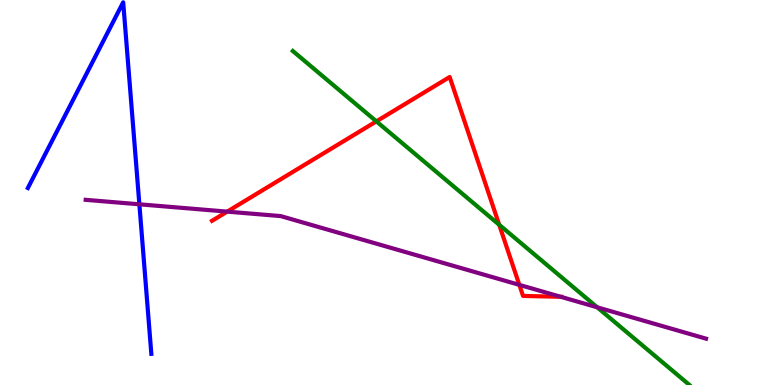[{'lines': ['blue', 'red'], 'intersections': []}, {'lines': ['green', 'red'], 'intersections': [{'x': 4.86, 'y': 6.85}, {'x': 6.44, 'y': 4.16}]}, {'lines': ['purple', 'red'], 'intersections': [{'x': 2.93, 'y': 4.5}, {'x': 6.7, 'y': 2.6}, {'x': 7.24, 'y': 2.29}]}, {'lines': ['blue', 'green'], 'intersections': []}, {'lines': ['blue', 'purple'], 'intersections': [{'x': 1.8, 'y': 4.69}]}, {'lines': ['green', 'purple'], 'intersections': [{'x': 7.71, 'y': 2.02}]}]